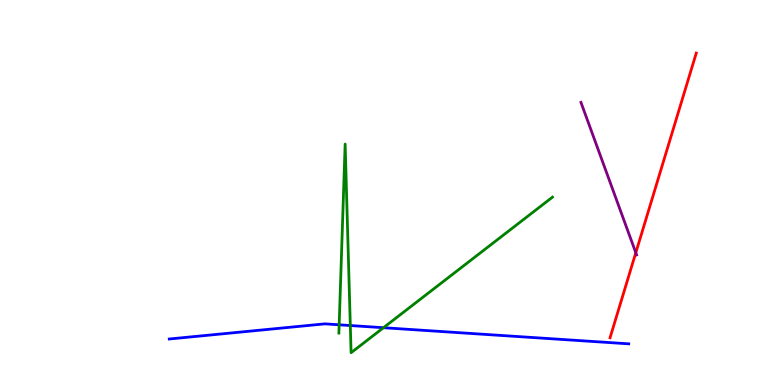[{'lines': ['blue', 'red'], 'intersections': []}, {'lines': ['green', 'red'], 'intersections': []}, {'lines': ['purple', 'red'], 'intersections': [{'x': 8.2, 'y': 3.44}]}, {'lines': ['blue', 'green'], 'intersections': [{'x': 4.38, 'y': 1.56}, {'x': 4.52, 'y': 1.54}, {'x': 4.95, 'y': 1.49}]}, {'lines': ['blue', 'purple'], 'intersections': []}, {'lines': ['green', 'purple'], 'intersections': []}]